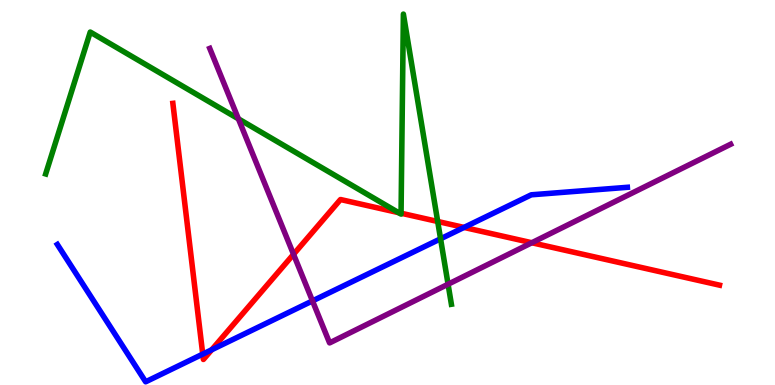[{'lines': ['blue', 'red'], 'intersections': [{'x': 2.62, 'y': 0.802}, {'x': 2.73, 'y': 0.915}, {'x': 5.99, 'y': 4.09}]}, {'lines': ['green', 'red'], 'intersections': [{'x': 5.14, 'y': 4.48}, {'x': 5.17, 'y': 4.46}, {'x': 5.65, 'y': 4.25}]}, {'lines': ['purple', 'red'], 'intersections': [{'x': 3.79, 'y': 3.39}, {'x': 6.86, 'y': 3.69}]}, {'lines': ['blue', 'green'], 'intersections': [{'x': 5.68, 'y': 3.8}]}, {'lines': ['blue', 'purple'], 'intersections': [{'x': 4.03, 'y': 2.18}]}, {'lines': ['green', 'purple'], 'intersections': [{'x': 3.08, 'y': 6.91}, {'x': 5.78, 'y': 2.62}]}]